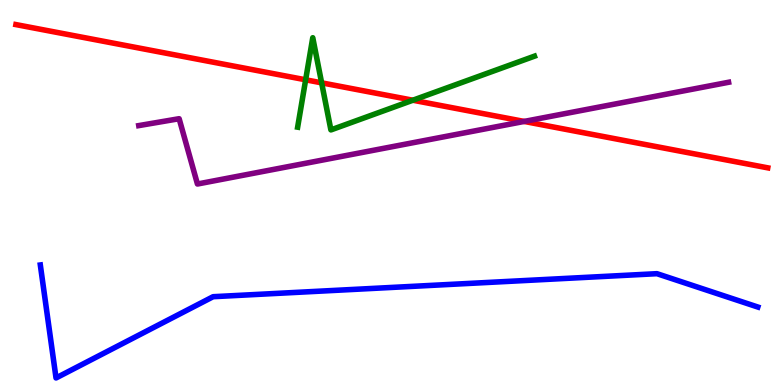[{'lines': ['blue', 'red'], 'intersections': []}, {'lines': ['green', 'red'], 'intersections': [{'x': 3.94, 'y': 7.93}, {'x': 4.15, 'y': 7.85}, {'x': 5.33, 'y': 7.4}]}, {'lines': ['purple', 'red'], 'intersections': [{'x': 6.76, 'y': 6.85}]}, {'lines': ['blue', 'green'], 'intersections': []}, {'lines': ['blue', 'purple'], 'intersections': []}, {'lines': ['green', 'purple'], 'intersections': []}]